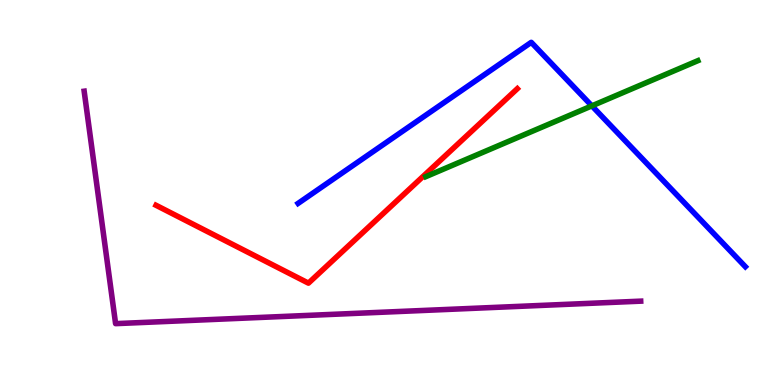[{'lines': ['blue', 'red'], 'intersections': []}, {'lines': ['green', 'red'], 'intersections': []}, {'lines': ['purple', 'red'], 'intersections': []}, {'lines': ['blue', 'green'], 'intersections': [{'x': 7.64, 'y': 7.25}]}, {'lines': ['blue', 'purple'], 'intersections': []}, {'lines': ['green', 'purple'], 'intersections': []}]